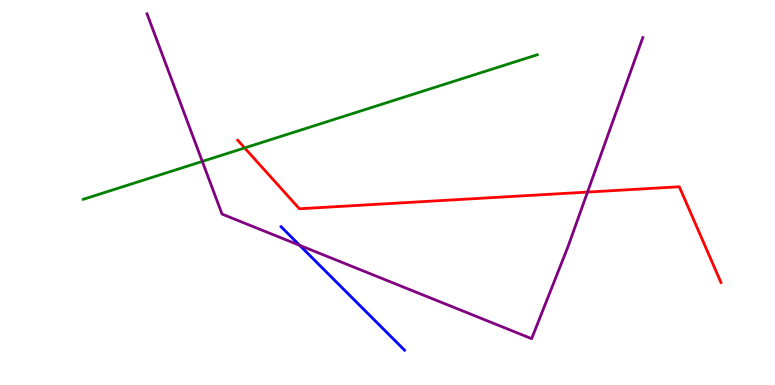[{'lines': ['blue', 'red'], 'intersections': []}, {'lines': ['green', 'red'], 'intersections': [{'x': 3.16, 'y': 6.16}]}, {'lines': ['purple', 'red'], 'intersections': [{'x': 7.58, 'y': 5.01}]}, {'lines': ['blue', 'green'], 'intersections': []}, {'lines': ['blue', 'purple'], 'intersections': [{'x': 3.87, 'y': 3.63}]}, {'lines': ['green', 'purple'], 'intersections': [{'x': 2.61, 'y': 5.81}]}]